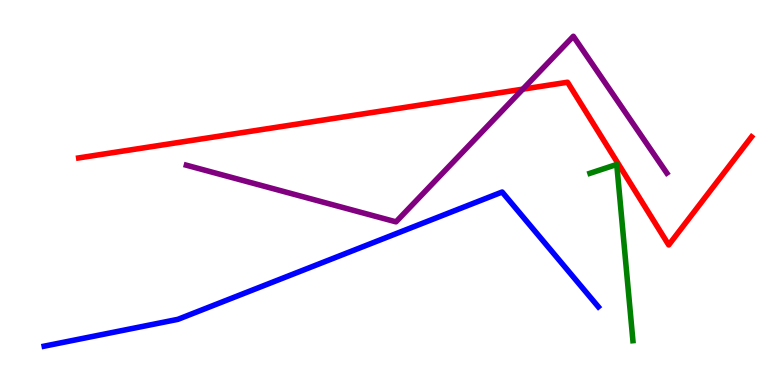[{'lines': ['blue', 'red'], 'intersections': []}, {'lines': ['green', 'red'], 'intersections': []}, {'lines': ['purple', 'red'], 'intersections': [{'x': 6.75, 'y': 7.68}]}, {'lines': ['blue', 'green'], 'intersections': []}, {'lines': ['blue', 'purple'], 'intersections': []}, {'lines': ['green', 'purple'], 'intersections': []}]